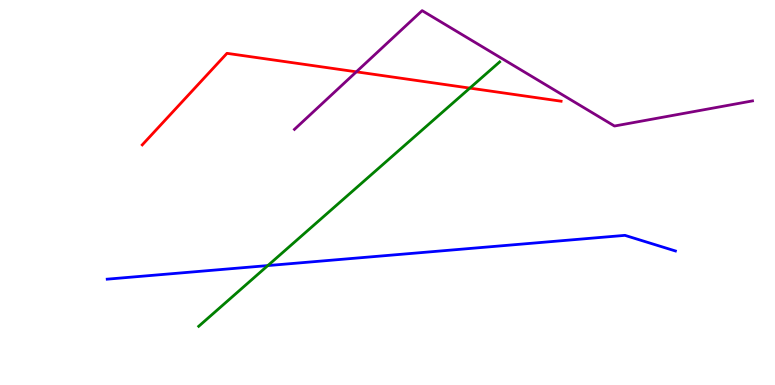[{'lines': ['blue', 'red'], 'intersections': []}, {'lines': ['green', 'red'], 'intersections': [{'x': 6.06, 'y': 7.71}]}, {'lines': ['purple', 'red'], 'intersections': [{'x': 4.6, 'y': 8.13}]}, {'lines': ['blue', 'green'], 'intersections': [{'x': 3.46, 'y': 3.1}]}, {'lines': ['blue', 'purple'], 'intersections': []}, {'lines': ['green', 'purple'], 'intersections': []}]